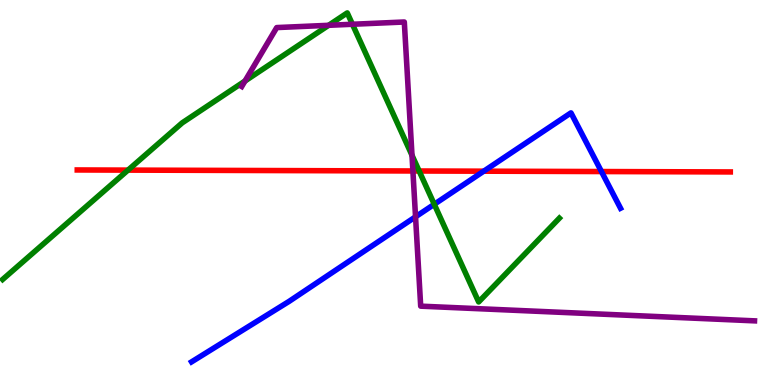[{'lines': ['blue', 'red'], 'intersections': [{'x': 6.24, 'y': 5.55}, {'x': 7.76, 'y': 5.54}]}, {'lines': ['green', 'red'], 'intersections': [{'x': 1.65, 'y': 5.58}, {'x': 5.41, 'y': 5.56}]}, {'lines': ['purple', 'red'], 'intersections': [{'x': 5.33, 'y': 5.56}]}, {'lines': ['blue', 'green'], 'intersections': [{'x': 5.6, 'y': 4.69}]}, {'lines': ['blue', 'purple'], 'intersections': [{'x': 5.36, 'y': 4.37}]}, {'lines': ['green', 'purple'], 'intersections': [{'x': 3.16, 'y': 7.9}, {'x': 4.24, 'y': 9.34}, {'x': 4.55, 'y': 9.37}, {'x': 5.32, 'y': 5.97}]}]